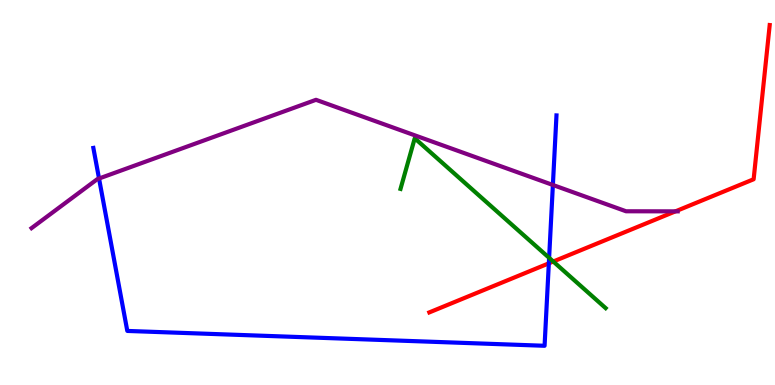[{'lines': ['blue', 'red'], 'intersections': [{'x': 7.08, 'y': 3.16}]}, {'lines': ['green', 'red'], 'intersections': [{'x': 7.14, 'y': 3.21}]}, {'lines': ['purple', 'red'], 'intersections': [{'x': 8.72, 'y': 4.51}]}, {'lines': ['blue', 'green'], 'intersections': [{'x': 7.09, 'y': 3.3}]}, {'lines': ['blue', 'purple'], 'intersections': [{'x': 1.28, 'y': 5.36}, {'x': 7.13, 'y': 5.2}]}, {'lines': ['green', 'purple'], 'intersections': []}]